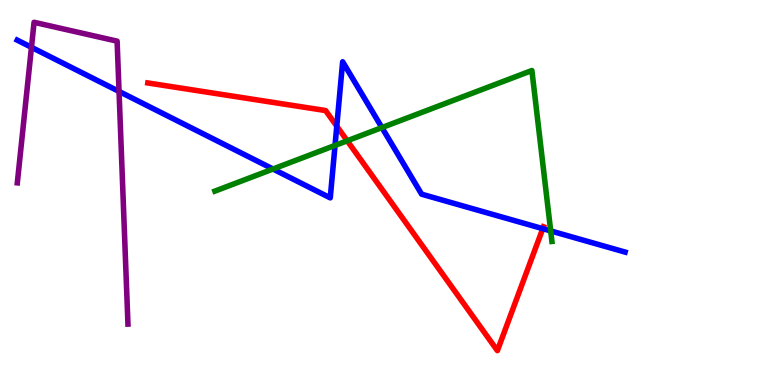[{'lines': ['blue', 'red'], 'intersections': [{'x': 4.35, 'y': 6.72}, {'x': 7.0, 'y': 4.06}]}, {'lines': ['green', 'red'], 'intersections': [{'x': 4.48, 'y': 6.34}]}, {'lines': ['purple', 'red'], 'intersections': []}, {'lines': ['blue', 'green'], 'intersections': [{'x': 3.52, 'y': 5.61}, {'x': 4.32, 'y': 6.22}, {'x': 4.93, 'y': 6.69}, {'x': 7.11, 'y': 4.0}]}, {'lines': ['blue', 'purple'], 'intersections': [{'x': 0.406, 'y': 8.77}, {'x': 1.54, 'y': 7.62}]}, {'lines': ['green', 'purple'], 'intersections': []}]